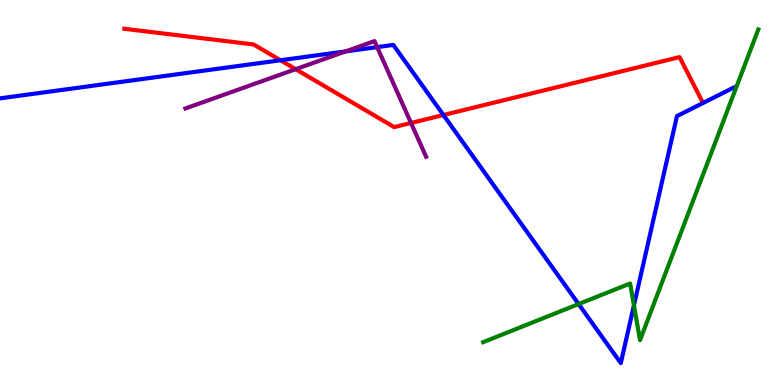[{'lines': ['blue', 'red'], 'intersections': [{'x': 3.62, 'y': 8.43}, {'x': 5.72, 'y': 7.01}]}, {'lines': ['green', 'red'], 'intersections': []}, {'lines': ['purple', 'red'], 'intersections': [{'x': 3.82, 'y': 8.2}, {'x': 5.3, 'y': 6.81}]}, {'lines': ['blue', 'green'], 'intersections': [{'x': 7.47, 'y': 2.1}, {'x': 8.18, 'y': 2.07}]}, {'lines': ['blue', 'purple'], 'intersections': [{'x': 4.46, 'y': 8.66}, {'x': 4.87, 'y': 8.78}]}, {'lines': ['green', 'purple'], 'intersections': []}]